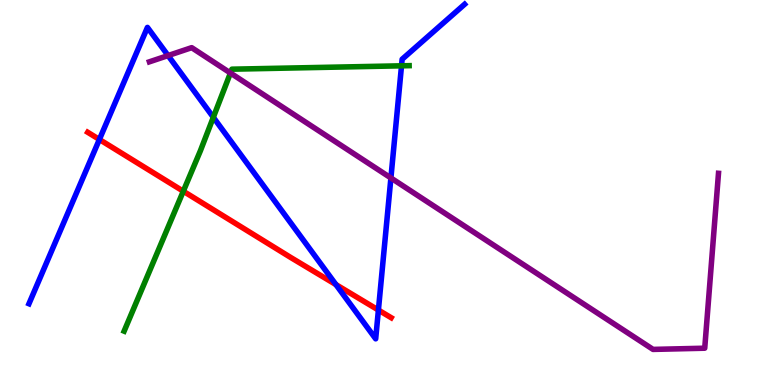[{'lines': ['blue', 'red'], 'intersections': [{'x': 1.28, 'y': 6.38}, {'x': 4.33, 'y': 2.61}, {'x': 4.88, 'y': 1.95}]}, {'lines': ['green', 'red'], 'intersections': [{'x': 2.37, 'y': 5.03}]}, {'lines': ['purple', 'red'], 'intersections': []}, {'lines': ['blue', 'green'], 'intersections': [{'x': 2.75, 'y': 6.95}, {'x': 5.18, 'y': 8.29}]}, {'lines': ['blue', 'purple'], 'intersections': [{'x': 2.17, 'y': 8.56}, {'x': 5.04, 'y': 5.38}]}, {'lines': ['green', 'purple'], 'intersections': [{'x': 2.97, 'y': 8.1}]}]